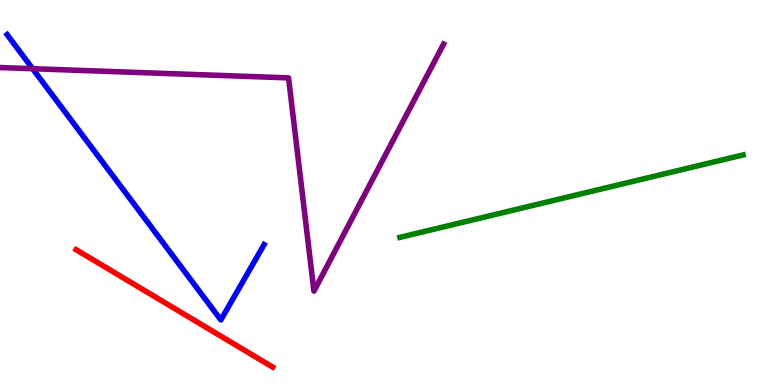[{'lines': ['blue', 'red'], 'intersections': []}, {'lines': ['green', 'red'], 'intersections': []}, {'lines': ['purple', 'red'], 'intersections': []}, {'lines': ['blue', 'green'], 'intersections': []}, {'lines': ['blue', 'purple'], 'intersections': [{'x': 0.421, 'y': 8.22}]}, {'lines': ['green', 'purple'], 'intersections': []}]